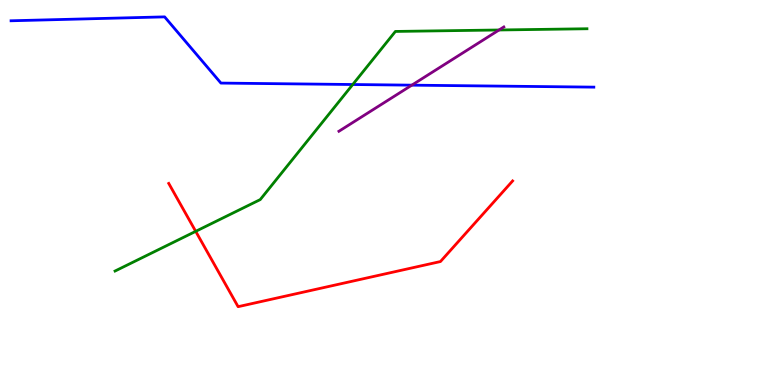[{'lines': ['blue', 'red'], 'intersections': []}, {'lines': ['green', 'red'], 'intersections': [{'x': 2.53, 'y': 3.99}]}, {'lines': ['purple', 'red'], 'intersections': []}, {'lines': ['blue', 'green'], 'intersections': [{'x': 4.55, 'y': 7.8}]}, {'lines': ['blue', 'purple'], 'intersections': [{'x': 5.31, 'y': 7.79}]}, {'lines': ['green', 'purple'], 'intersections': [{'x': 6.44, 'y': 9.22}]}]